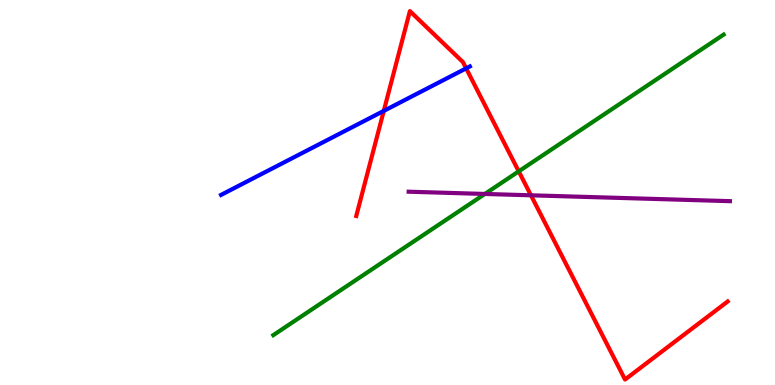[{'lines': ['blue', 'red'], 'intersections': [{'x': 4.95, 'y': 7.12}, {'x': 6.01, 'y': 8.22}]}, {'lines': ['green', 'red'], 'intersections': [{'x': 6.69, 'y': 5.55}]}, {'lines': ['purple', 'red'], 'intersections': [{'x': 6.85, 'y': 4.93}]}, {'lines': ['blue', 'green'], 'intersections': []}, {'lines': ['blue', 'purple'], 'intersections': []}, {'lines': ['green', 'purple'], 'intersections': [{'x': 6.26, 'y': 4.96}]}]